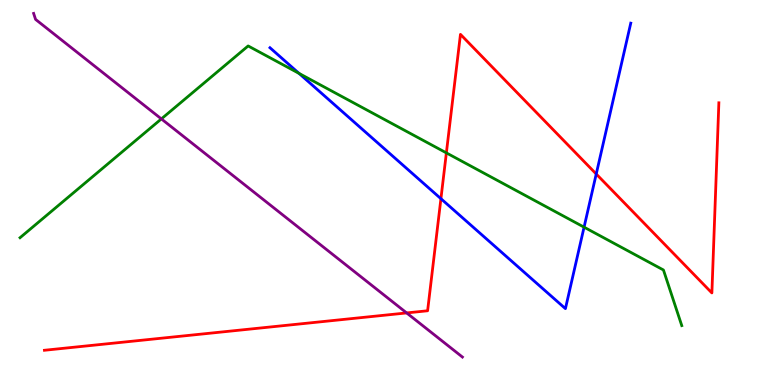[{'lines': ['blue', 'red'], 'intersections': [{'x': 5.69, 'y': 4.84}, {'x': 7.69, 'y': 5.48}]}, {'lines': ['green', 'red'], 'intersections': [{'x': 5.76, 'y': 6.03}]}, {'lines': ['purple', 'red'], 'intersections': [{'x': 5.25, 'y': 1.87}]}, {'lines': ['blue', 'green'], 'intersections': [{'x': 3.86, 'y': 8.09}, {'x': 7.54, 'y': 4.1}]}, {'lines': ['blue', 'purple'], 'intersections': []}, {'lines': ['green', 'purple'], 'intersections': [{'x': 2.08, 'y': 6.91}]}]